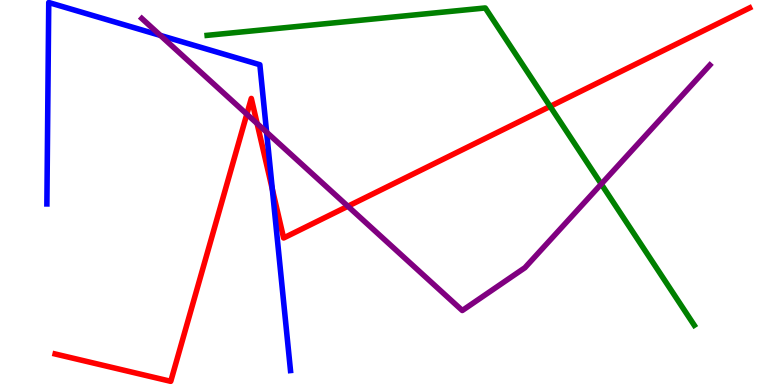[{'lines': ['blue', 'red'], 'intersections': [{'x': 3.51, 'y': 5.09}]}, {'lines': ['green', 'red'], 'intersections': [{'x': 7.1, 'y': 7.24}]}, {'lines': ['purple', 'red'], 'intersections': [{'x': 3.18, 'y': 7.03}, {'x': 3.32, 'y': 6.79}, {'x': 4.49, 'y': 4.64}]}, {'lines': ['blue', 'green'], 'intersections': []}, {'lines': ['blue', 'purple'], 'intersections': [{'x': 2.07, 'y': 9.08}, {'x': 3.44, 'y': 6.57}]}, {'lines': ['green', 'purple'], 'intersections': [{'x': 7.76, 'y': 5.22}]}]